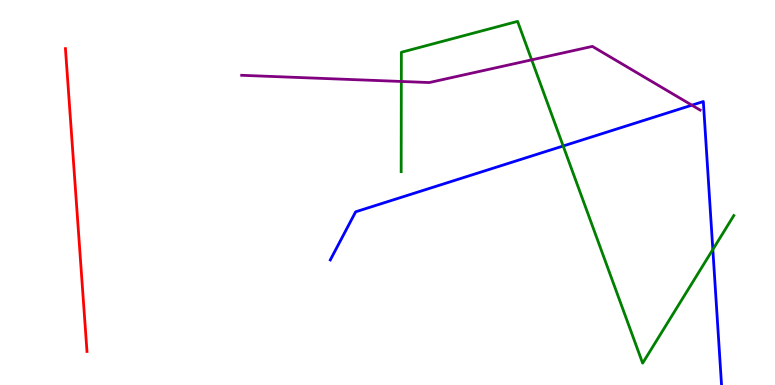[{'lines': ['blue', 'red'], 'intersections': []}, {'lines': ['green', 'red'], 'intersections': []}, {'lines': ['purple', 'red'], 'intersections': []}, {'lines': ['blue', 'green'], 'intersections': [{'x': 7.27, 'y': 6.21}, {'x': 9.2, 'y': 3.52}]}, {'lines': ['blue', 'purple'], 'intersections': [{'x': 8.93, 'y': 7.27}]}, {'lines': ['green', 'purple'], 'intersections': [{'x': 5.18, 'y': 7.88}, {'x': 6.86, 'y': 8.45}]}]